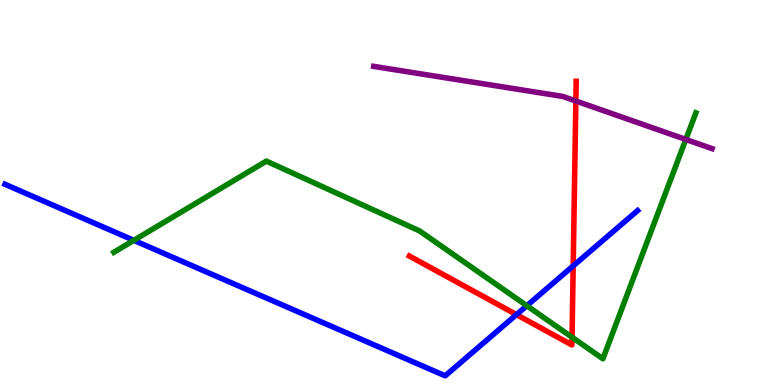[{'lines': ['blue', 'red'], 'intersections': [{'x': 6.66, 'y': 1.83}, {'x': 7.4, 'y': 3.09}]}, {'lines': ['green', 'red'], 'intersections': [{'x': 7.38, 'y': 1.24}]}, {'lines': ['purple', 'red'], 'intersections': [{'x': 7.43, 'y': 7.38}]}, {'lines': ['blue', 'green'], 'intersections': [{'x': 1.73, 'y': 3.76}, {'x': 6.8, 'y': 2.06}]}, {'lines': ['blue', 'purple'], 'intersections': []}, {'lines': ['green', 'purple'], 'intersections': [{'x': 8.85, 'y': 6.38}]}]